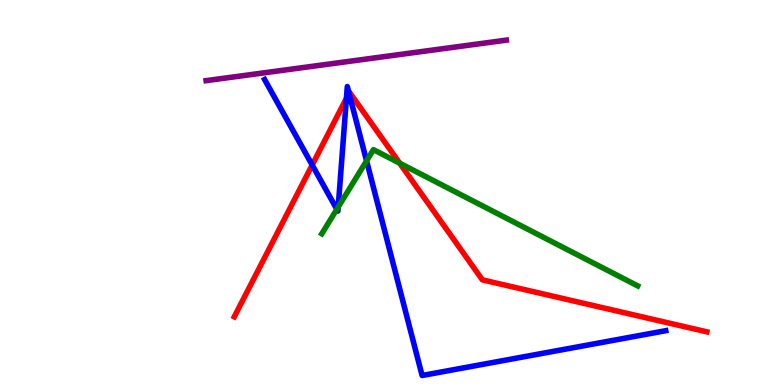[{'lines': ['blue', 'red'], 'intersections': [{'x': 4.03, 'y': 5.71}, {'x': 4.47, 'y': 7.45}, {'x': 4.5, 'y': 7.58}]}, {'lines': ['green', 'red'], 'intersections': [{'x': 5.16, 'y': 5.76}]}, {'lines': ['purple', 'red'], 'intersections': []}, {'lines': ['blue', 'green'], 'intersections': [{'x': 4.35, 'y': 4.56}, {'x': 4.36, 'y': 4.62}, {'x': 4.73, 'y': 5.82}]}, {'lines': ['blue', 'purple'], 'intersections': []}, {'lines': ['green', 'purple'], 'intersections': []}]